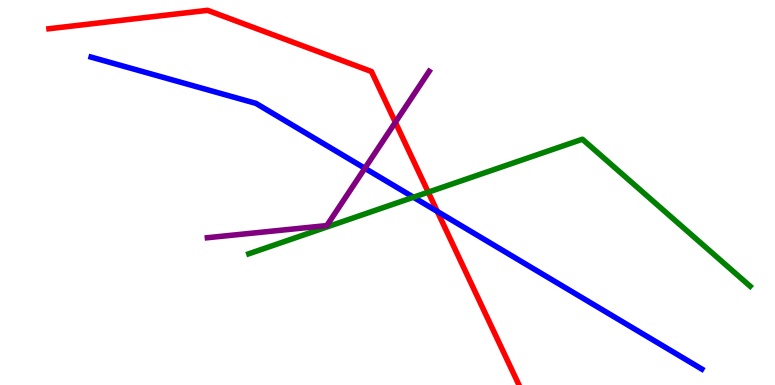[{'lines': ['blue', 'red'], 'intersections': [{'x': 5.64, 'y': 4.51}]}, {'lines': ['green', 'red'], 'intersections': [{'x': 5.53, 'y': 5.01}]}, {'lines': ['purple', 'red'], 'intersections': [{'x': 5.1, 'y': 6.82}]}, {'lines': ['blue', 'green'], 'intersections': [{'x': 5.34, 'y': 4.88}]}, {'lines': ['blue', 'purple'], 'intersections': [{'x': 4.71, 'y': 5.63}]}, {'lines': ['green', 'purple'], 'intersections': []}]